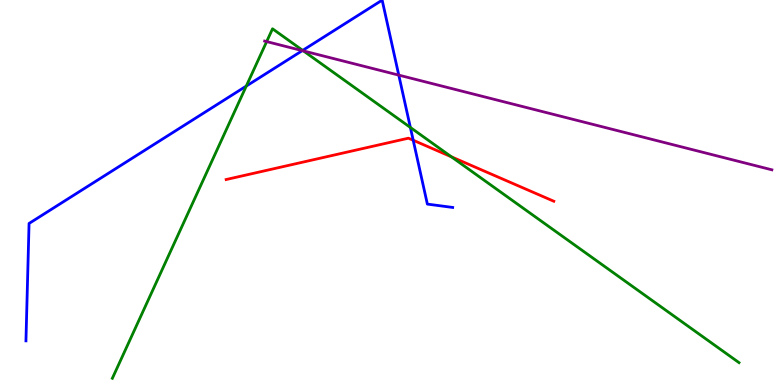[{'lines': ['blue', 'red'], 'intersections': [{'x': 5.33, 'y': 6.36}]}, {'lines': ['green', 'red'], 'intersections': [{'x': 5.82, 'y': 5.93}]}, {'lines': ['purple', 'red'], 'intersections': []}, {'lines': ['blue', 'green'], 'intersections': [{'x': 3.18, 'y': 7.76}, {'x': 3.91, 'y': 8.69}, {'x': 5.3, 'y': 6.69}]}, {'lines': ['blue', 'purple'], 'intersections': [{'x': 3.9, 'y': 8.68}, {'x': 5.15, 'y': 8.05}]}, {'lines': ['green', 'purple'], 'intersections': [{'x': 3.44, 'y': 8.92}, {'x': 3.92, 'y': 8.68}]}]